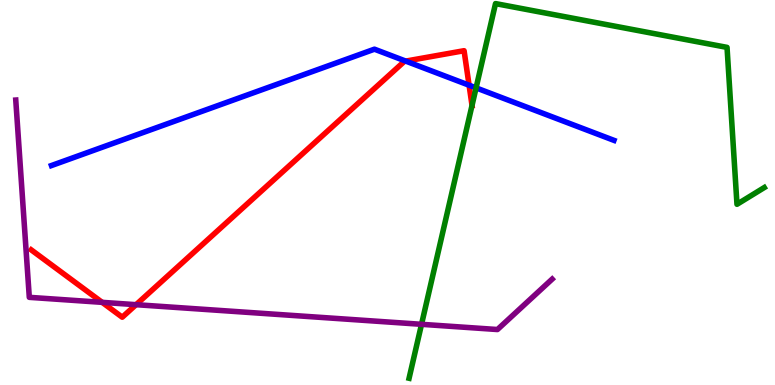[{'lines': ['blue', 'red'], 'intersections': [{'x': 5.24, 'y': 8.41}, {'x': 6.05, 'y': 7.79}]}, {'lines': ['green', 'red'], 'intersections': [{'x': 6.09, 'y': 7.26}]}, {'lines': ['purple', 'red'], 'intersections': [{'x': 1.32, 'y': 2.15}, {'x': 1.76, 'y': 2.09}]}, {'lines': ['blue', 'green'], 'intersections': [{'x': 6.14, 'y': 7.72}]}, {'lines': ['blue', 'purple'], 'intersections': []}, {'lines': ['green', 'purple'], 'intersections': [{'x': 5.44, 'y': 1.58}]}]